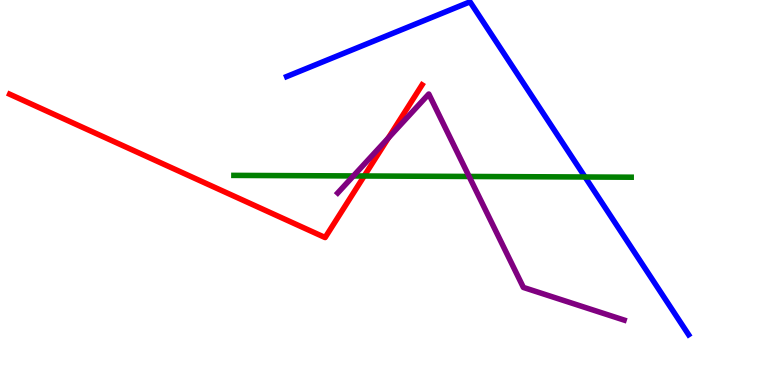[{'lines': ['blue', 'red'], 'intersections': []}, {'lines': ['green', 'red'], 'intersections': [{'x': 4.7, 'y': 5.43}]}, {'lines': ['purple', 'red'], 'intersections': [{'x': 5.01, 'y': 6.42}]}, {'lines': ['blue', 'green'], 'intersections': [{'x': 7.55, 'y': 5.4}]}, {'lines': ['blue', 'purple'], 'intersections': []}, {'lines': ['green', 'purple'], 'intersections': [{'x': 4.56, 'y': 5.43}, {'x': 6.05, 'y': 5.42}]}]